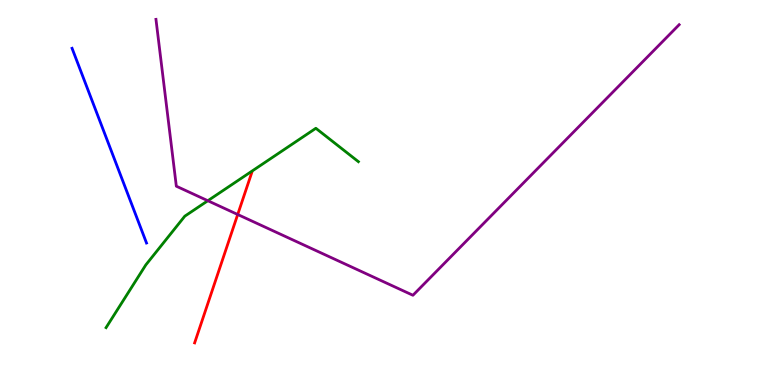[{'lines': ['blue', 'red'], 'intersections': []}, {'lines': ['green', 'red'], 'intersections': []}, {'lines': ['purple', 'red'], 'intersections': [{'x': 3.07, 'y': 4.43}]}, {'lines': ['blue', 'green'], 'intersections': []}, {'lines': ['blue', 'purple'], 'intersections': []}, {'lines': ['green', 'purple'], 'intersections': [{'x': 2.68, 'y': 4.79}]}]